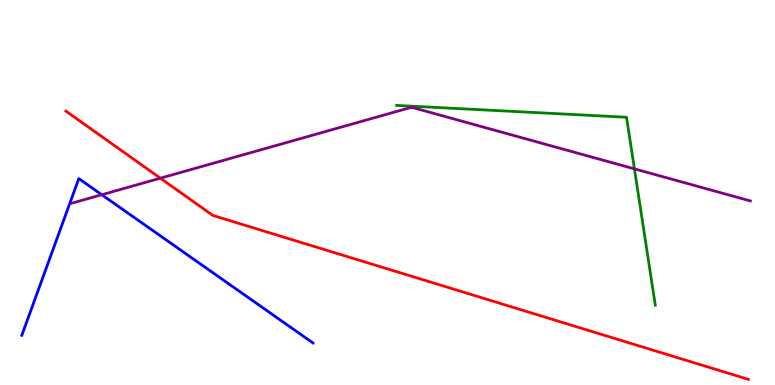[{'lines': ['blue', 'red'], 'intersections': []}, {'lines': ['green', 'red'], 'intersections': []}, {'lines': ['purple', 'red'], 'intersections': [{'x': 2.07, 'y': 5.37}]}, {'lines': ['blue', 'green'], 'intersections': []}, {'lines': ['blue', 'purple'], 'intersections': [{'x': 1.31, 'y': 4.94}]}, {'lines': ['green', 'purple'], 'intersections': [{'x': 8.19, 'y': 5.61}]}]